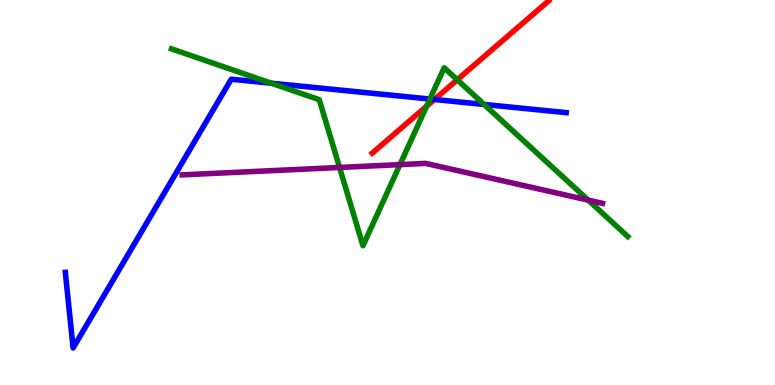[{'lines': ['blue', 'red'], 'intersections': [{'x': 5.61, 'y': 7.42}]}, {'lines': ['green', 'red'], 'intersections': [{'x': 5.51, 'y': 7.24}, {'x': 5.9, 'y': 7.93}]}, {'lines': ['purple', 'red'], 'intersections': []}, {'lines': ['blue', 'green'], 'intersections': [{'x': 3.5, 'y': 7.84}, {'x': 5.55, 'y': 7.43}, {'x': 6.25, 'y': 7.29}]}, {'lines': ['blue', 'purple'], 'intersections': []}, {'lines': ['green', 'purple'], 'intersections': [{'x': 4.38, 'y': 5.65}, {'x': 5.16, 'y': 5.72}, {'x': 7.59, 'y': 4.8}]}]